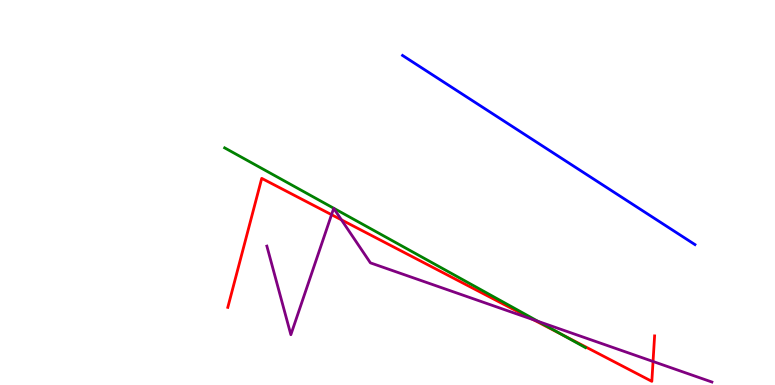[{'lines': ['blue', 'red'], 'intersections': []}, {'lines': ['green', 'red'], 'intersections': [{'x': 7.25, 'y': 1.31}]}, {'lines': ['purple', 'red'], 'intersections': [{'x': 4.28, 'y': 4.42}, {'x': 4.41, 'y': 4.29}, {'x': 6.88, 'y': 1.7}, {'x': 8.43, 'y': 0.611}]}, {'lines': ['blue', 'green'], 'intersections': []}, {'lines': ['blue', 'purple'], 'intersections': []}, {'lines': ['green', 'purple'], 'intersections': [{'x': 6.94, 'y': 1.65}]}]